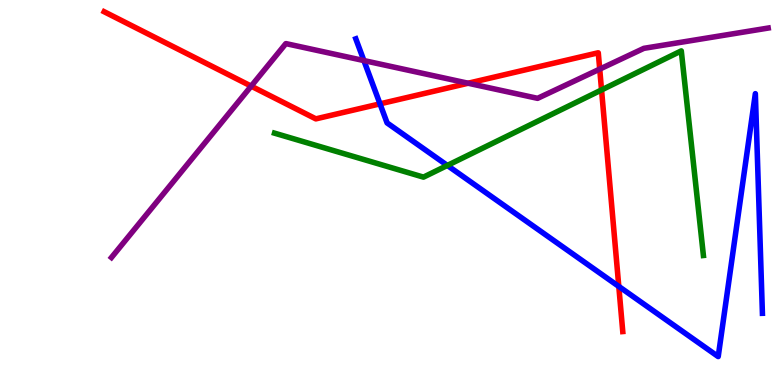[{'lines': ['blue', 'red'], 'intersections': [{'x': 4.9, 'y': 7.3}, {'x': 7.98, 'y': 2.56}]}, {'lines': ['green', 'red'], 'intersections': [{'x': 7.76, 'y': 7.66}]}, {'lines': ['purple', 'red'], 'intersections': [{'x': 3.24, 'y': 7.76}, {'x': 6.04, 'y': 7.84}, {'x': 7.74, 'y': 8.2}]}, {'lines': ['blue', 'green'], 'intersections': [{'x': 5.77, 'y': 5.7}]}, {'lines': ['blue', 'purple'], 'intersections': [{'x': 4.7, 'y': 8.43}]}, {'lines': ['green', 'purple'], 'intersections': []}]